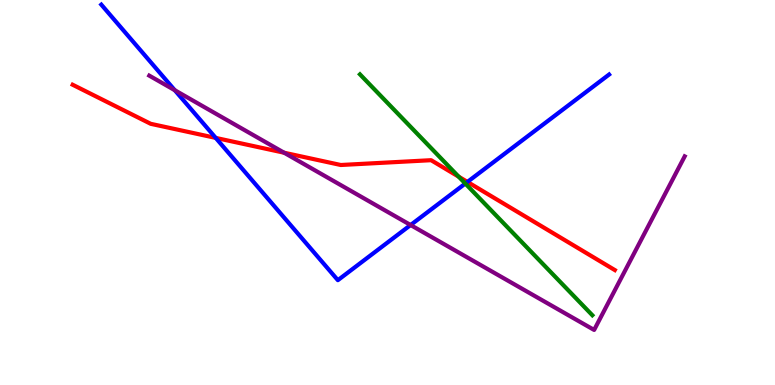[{'lines': ['blue', 'red'], 'intersections': [{'x': 2.78, 'y': 6.42}, {'x': 6.03, 'y': 5.27}]}, {'lines': ['green', 'red'], 'intersections': [{'x': 5.92, 'y': 5.41}]}, {'lines': ['purple', 'red'], 'intersections': [{'x': 3.67, 'y': 6.03}]}, {'lines': ['blue', 'green'], 'intersections': [{'x': 6.0, 'y': 5.23}]}, {'lines': ['blue', 'purple'], 'intersections': [{'x': 2.26, 'y': 7.66}, {'x': 5.3, 'y': 4.16}]}, {'lines': ['green', 'purple'], 'intersections': []}]